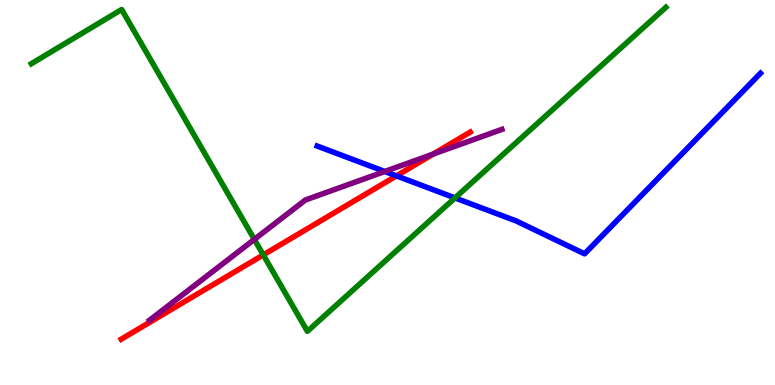[{'lines': ['blue', 'red'], 'intersections': [{'x': 5.12, 'y': 5.43}]}, {'lines': ['green', 'red'], 'intersections': [{'x': 3.4, 'y': 3.38}]}, {'lines': ['purple', 'red'], 'intersections': [{'x': 5.59, 'y': 6.0}]}, {'lines': ['blue', 'green'], 'intersections': [{'x': 5.87, 'y': 4.86}]}, {'lines': ['blue', 'purple'], 'intersections': [{'x': 4.96, 'y': 5.55}]}, {'lines': ['green', 'purple'], 'intersections': [{'x': 3.28, 'y': 3.78}]}]